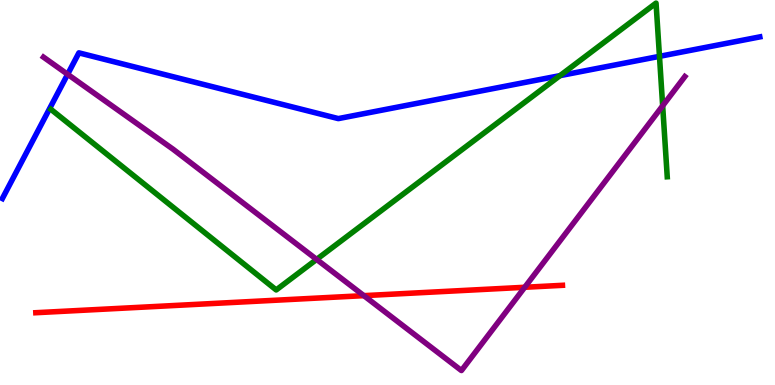[{'lines': ['blue', 'red'], 'intersections': []}, {'lines': ['green', 'red'], 'intersections': []}, {'lines': ['purple', 'red'], 'intersections': [{'x': 4.69, 'y': 2.32}, {'x': 6.77, 'y': 2.54}]}, {'lines': ['blue', 'green'], 'intersections': [{'x': 7.23, 'y': 8.04}, {'x': 8.51, 'y': 8.54}]}, {'lines': ['blue', 'purple'], 'intersections': [{'x': 0.873, 'y': 8.07}]}, {'lines': ['green', 'purple'], 'intersections': [{'x': 4.09, 'y': 3.26}, {'x': 8.55, 'y': 7.25}]}]